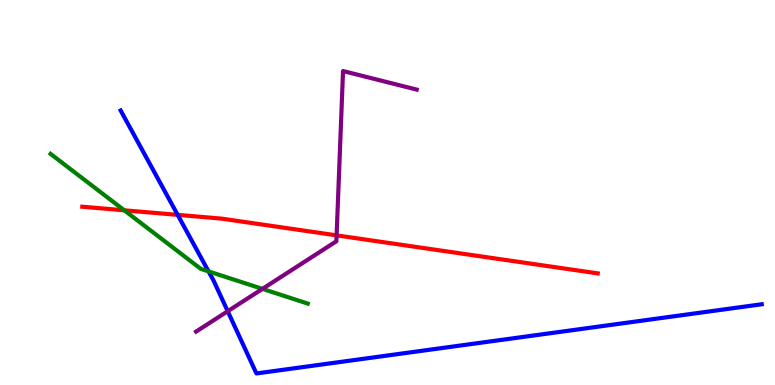[{'lines': ['blue', 'red'], 'intersections': [{'x': 2.29, 'y': 4.42}]}, {'lines': ['green', 'red'], 'intersections': [{'x': 1.6, 'y': 4.54}]}, {'lines': ['purple', 'red'], 'intersections': [{'x': 4.34, 'y': 3.89}]}, {'lines': ['blue', 'green'], 'intersections': [{'x': 2.69, 'y': 2.95}]}, {'lines': ['blue', 'purple'], 'intersections': [{'x': 2.94, 'y': 1.92}]}, {'lines': ['green', 'purple'], 'intersections': [{'x': 3.39, 'y': 2.5}]}]